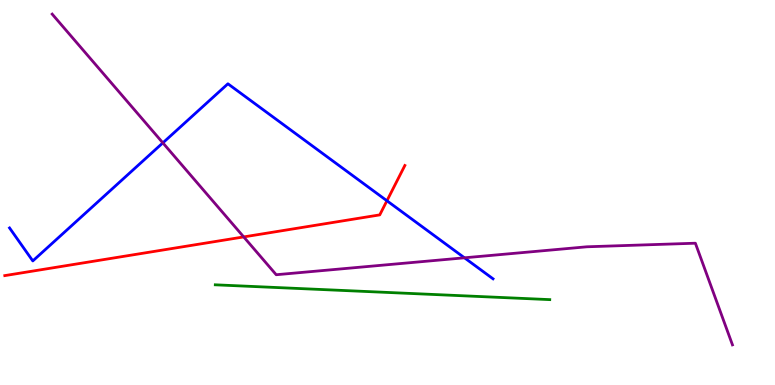[{'lines': ['blue', 'red'], 'intersections': [{'x': 4.99, 'y': 4.79}]}, {'lines': ['green', 'red'], 'intersections': []}, {'lines': ['purple', 'red'], 'intersections': [{'x': 3.14, 'y': 3.85}]}, {'lines': ['blue', 'green'], 'intersections': []}, {'lines': ['blue', 'purple'], 'intersections': [{'x': 2.1, 'y': 6.29}, {'x': 5.99, 'y': 3.3}]}, {'lines': ['green', 'purple'], 'intersections': []}]